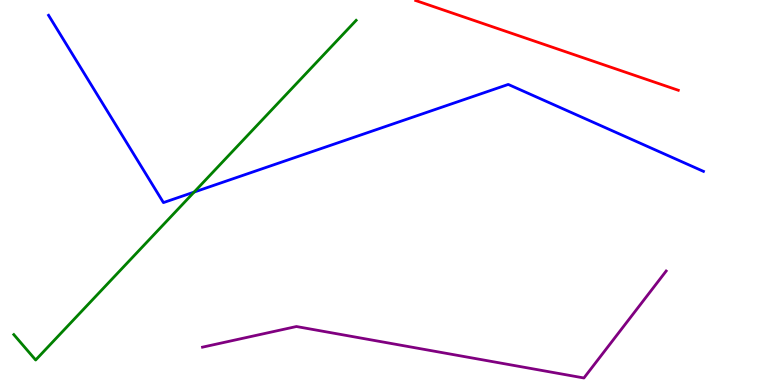[{'lines': ['blue', 'red'], 'intersections': []}, {'lines': ['green', 'red'], 'intersections': []}, {'lines': ['purple', 'red'], 'intersections': []}, {'lines': ['blue', 'green'], 'intersections': [{'x': 2.5, 'y': 5.01}]}, {'lines': ['blue', 'purple'], 'intersections': []}, {'lines': ['green', 'purple'], 'intersections': []}]